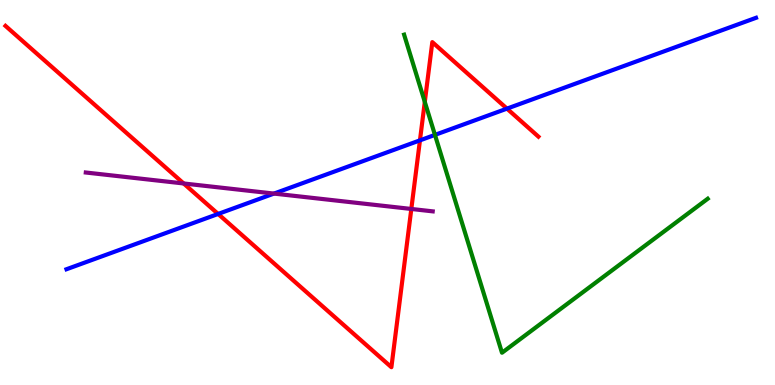[{'lines': ['blue', 'red'], 'intersections': [{'x': 2.81, 'y': 4.44}, {'x': 5.42, 'y': 6.35}, {'x': 6.54, 'y': 7.18}]}, {'lines': ['green', 'red'], 'intersections': [{'x': 5.48, 'y': 7.35}]}, {'lines': ['purple', 'red'], 'intersections': [{'x': 2.37, 'y': 5.23}, {'x': 5.31, 'y': 4.57}]}, {'lines': ['blue', 'green'], 'intersections': [{'x': 5.61, 'y': 6.5}]}, {'lines': ['blue', 'purple'], 'intersections': [{'x': 3.54, 'y': 4.97}]}, {'lines': ['green', 'purple'], 'intersections': []}]